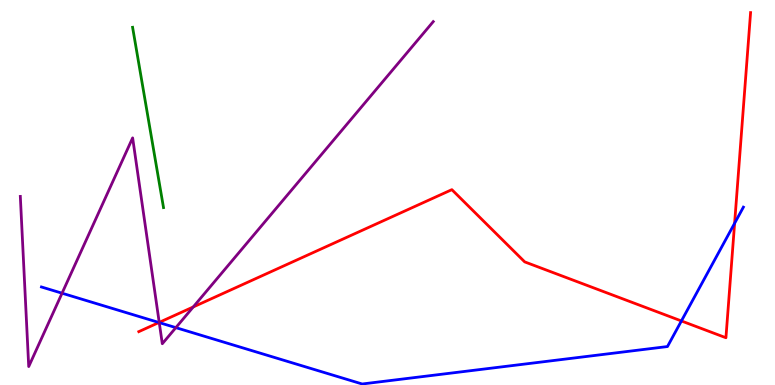[{'lines': ['blue', 'red'], 'intersections': [{'x': 2.05, 'y': 1.62}, {'x': 8.79, 'y': 1.66}, {'x': 9.48, 'y': 4.2}]}, {'lines': ['green', 'red'], 'intersections': []}, {'lines': ['purple', 'red'], 'intersections': [{'x': 2.05, 'y': 1.63}, {'x': 2.49, 'y': 2.03}]}, {'lines': ['blue', 'green'], 'intersections': []}, {'lines': ['blue', 'purple'], 'intersections': [{'x': 0.801, 'y': 2.38}, {'x': 2.05, 'y': 1.62}, {'x': 2.27, 'y': 1.49}]}, {'lines': ['green', 'purple'], 'intersections': []}]